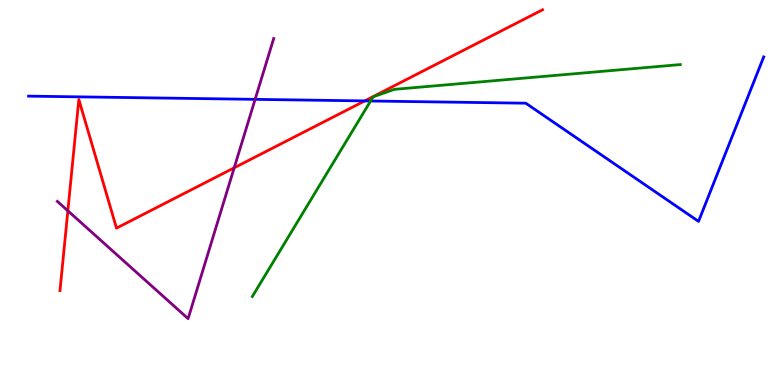[{'lines': ['blue', 'red'], 'intersections': [{'x': 4.71, 'y': 7.38}]}, {'lines': ['green', 'red'], 'intersections': []}, {'lines': ['purple', 'red'], 'intersections': [{'x': 0.876, 'y': 4.53}, {'x': 3.02, 'y': 5.64}]}, {'lines': ['blue', 'green'], 'intersections': [{'x': 4.78, 'y': 7.38}]}, {'lines': ['blue', 'purple'], 'intersections': [{'x': 3.29, 'y': 7.42}]}, {'lines': ['green', 'purple'], 'intersections': []}]